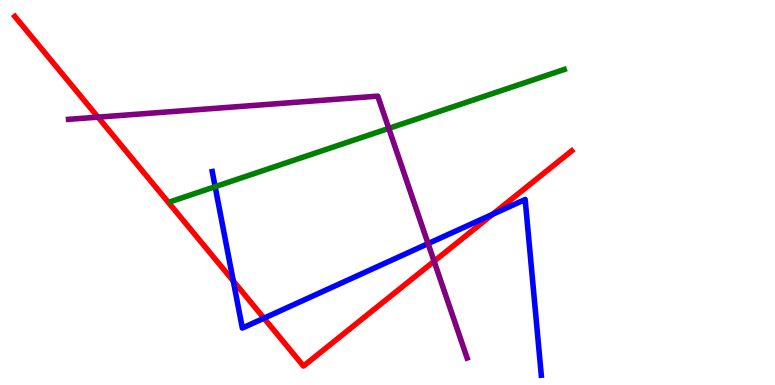[{'lines': ['blue', 'red'], 'intersections': [{'x': 3.01, 'y': 2.7}, {'x': 3.41, 'y': 1.74}, {'x': 6.36, 'y': 4.43}]}, {'lines': ['green', 'red'], 'intersections': []}, {'lines': ['purple', 'red'], 'intersections': [{'x': 1.26, 'y': 6.96}, {'x': 5.6, 'y': 3.21}]}, {'lines': ['blue', 'green'], 'intersections': [{'x': 2.78, 'y': 5.15}]}, {'lines': ['blue', 'purple'], 'intersections': [{'x': 5.52, 'y': 3.67}]}, {'lines': ['green', 'purple'], 'intersections': [{'x': 5.02, 'y': 6.67}]}]